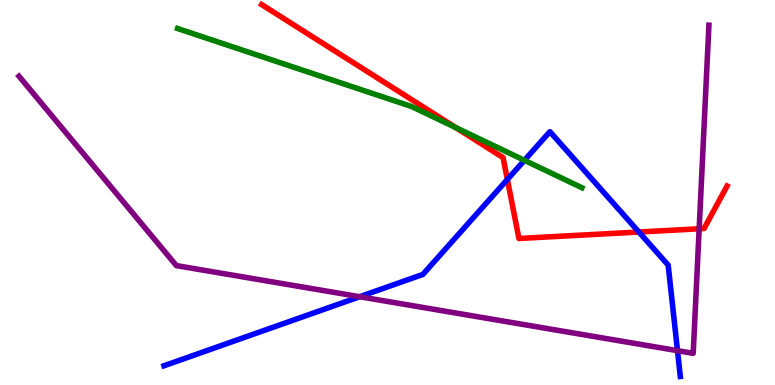[{'lines': ['blue', 'red'], 'intersections': [{'x': 6.55, 'y': 5.34}, {'x': 8.24, 'y': 3.97}]}, {'lines': ['green', 'red'], 'intersections': [{'x': 5.88, 'y': 6.69}]}, {'lines': ['purple', 'red'], 'intersections': [{'x': 9.02, 'y': 4.06}]}, {'lines': ['blue', 'green'], 'intersections': [{'x': 6.77, 'y': 5.84}]}, {'lines': ['blue', 'purple'], 'intersections': [{'x': 4.64, 'y': 2.29}, {'x': 8.74, 'y': 0.892}]}, {'lines': ['green', 'purple'], 'intersections': []}]